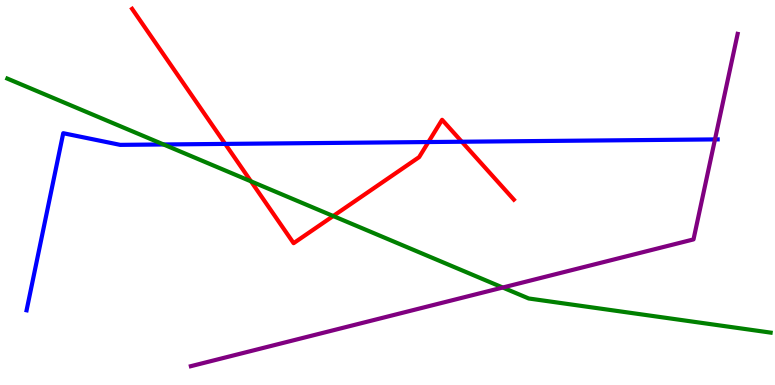[{'lines': ['blue', 'red'], 'intersections': [{'x': 2.91, 'y': 6.26}, {'x': 5.53, 'y': 6.31}, {'x': 5.96, 'y': 6.32}]}, {'lines': ['green', 'red'], 'intersections': [{'x': 3.24, 'y': 5.29}, {'x': 4.3, 'y': 4.39}]}, {'lines': ['purple', 'red'], 'intersections': []}, {'lines': ['blue', 'green'], 'intersections': [{'x': 2.11, 'y': 6.25}]}, {'lines': ['blue', 'purple'], 'intersections': [{'x': 9.23, 'y': 6.38}]}, {'lines': ['green', 'purple'], 'intersections': [{'x': 6.49, 'y': 2.53}]}]